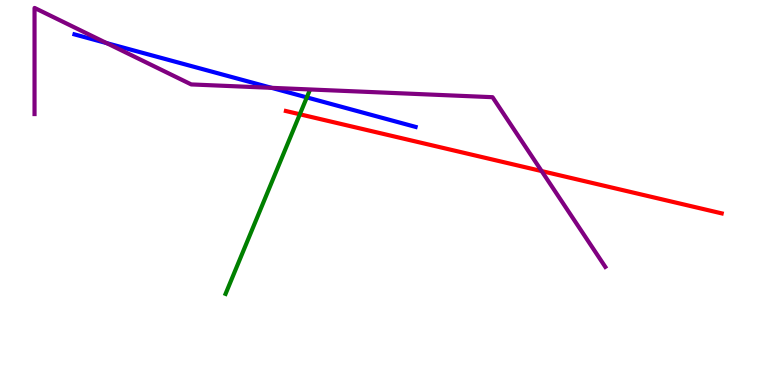[{'lines': ['blue', 'red'], 'intersections': []}, {'lines': ['green', 'red'], 'intersections': [{'x': 3.87, 'y': 7.03}]}, {'lines': ['purple', 'red'], 'intersections': [{'x': 6.99, 'y': 5.56}]}, {'lines': ['blue', 'green'], 'intersections': [{'x': 3.96, 'y': 7.47}]}, {'lines': ['blue', 'purple'], 'intersections': [{'x': 1.37, 'y': 8.88}, {'x': 3.5, 'y': 7.72}]}, {'lines': ['green', 'purple'], 'intersections': []}]